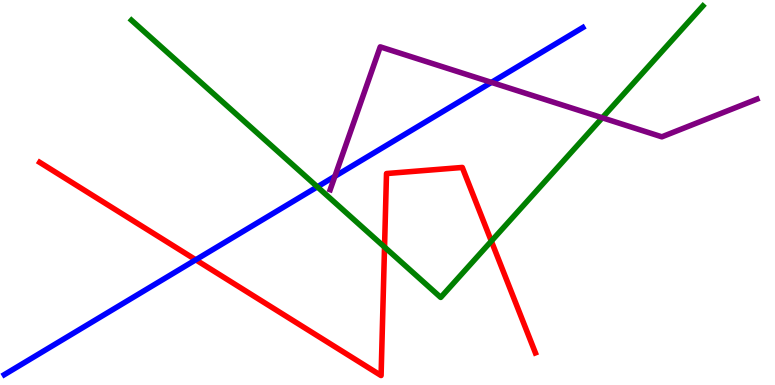[{'lines': ['blue', 'red'], 'intersections': [{'x': 2.53, 'y': 3.25}]}, {'lines': ['green', 'red'], 'intersections': [{'x': 4.96, 'y': 3.58}, {'x': 6.34, 'y': 3.74}]}, {'lines': ['purple', 'red'], 'intersections': []}, {'lines': ['blue', 'green'], 'intersections': [{'x': 4.09, 'y': 5.15}]}, {'lines': ['blue', 'purple'], 'intersections': [{'x': 4.32, 'y': 5.42}, {'x': 6.34, 'y': 7.86}]}, {'lines': ['green', 'purple'], 'intersections': [{'x': 7.77, 'y': 6.94}]}]